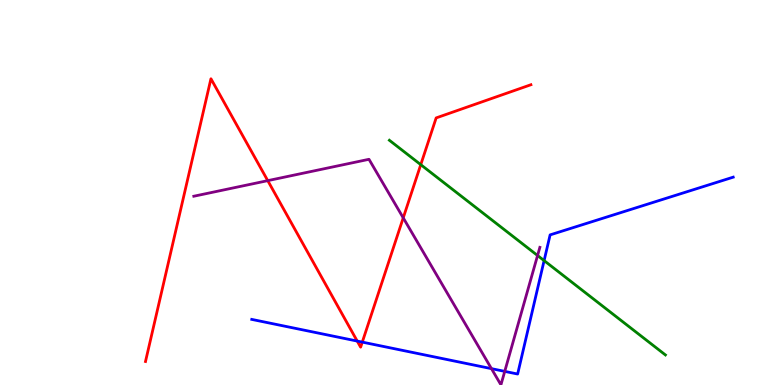[{'lines': ['blue', 'red'], 'intersections': [{'x': 4.61, 'y': 1.14}, {'x': 4.67, 'y': 1.11}]}, {'lines': ['green', 'red'], 'intersections': [{'x': 5.43, 'y': 5.72}]}, {'lines': ['purple', 'red'], 'intersections': [{'x': 3.45, 'y': 5.31}, {'x': 5.2, 'y': 4.34}]}, {'lines': ['blue', 'green'], 'intersections': [{'x': 7.02, 'y': 3.23}]}, {'lines': ['blue', 'purple'], 'intersections': [{'x': 6.34, 'y': 0.425}, {'x': 6.51, 'y': 0.354}]}, {'lines': ['green', 'purple'], 'intersections': [{'x': 6.94, 'y': 3.36}]}]